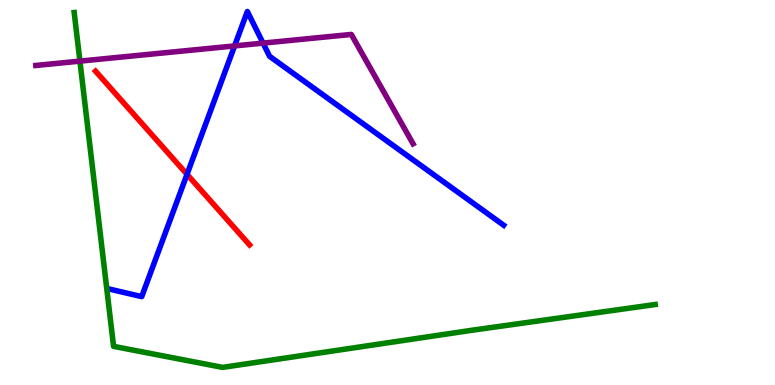[{'lines': ['blue', 'red'], 'intersections': [{'x': 2.41, 'y': 5.47}]}, {'lines': ['green', 'red'], 'intersections': []}, {'lines': ['purple', 'red'], 'intersections': []}, {'lines': ['blue', 'green'], 'intersections': []}, {'lines': ['blue', 'purple'], 'intersections': [{'x': 3.03, 'y': 8.81}, {'x': 3.39, 'y': 8.88}]}, {'lines': ['green', 'purple'], 'intersections': [{'x': 1.03, 'y': 8.41}]}]